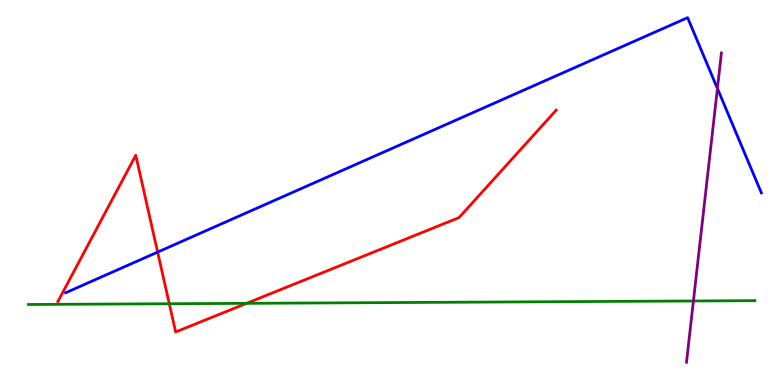[{'lines': ['blue', 'red'], 'intersections': [{'x': 2.03, 'y': 3.45}]}, {'lines': ['green', 'red'], 'intersections': [{'x': 2.18, 'y': 2.11}, {'x': 3.18, 'y': 2.12}]}, {'lines': ['purple', 'red'], 'intersections': []}, {'lines': ['blue', 'green'], 'intersections': []}, {'lines': ['blue', 'purple'], 'intersections': [{'x': 9.26, 'y': 7.7}]}, {'lines': ['green', 'purple'], 'intersections': [{'x': 8.95, 'y': 2.18}]}]